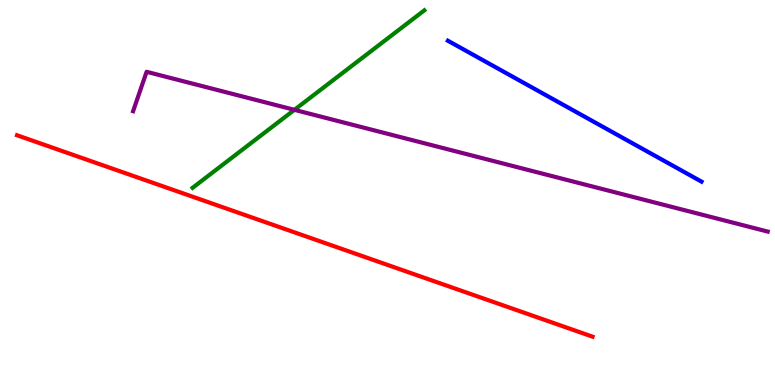[{'lines': ['blue', 'red'], 'intersections': []}, {'lines': ['green', 'red'], 'intersections': []}, {'lines': ['purple', 'red'], 'intersections': []}, {'lines': ['blue', 'green'], 'intersections': []}, {'lines': ['blue', 'purple'], 'intersections': []}, {'lines': ['green', 'purple'], 'intersections': [{'x': 3.8, 'y': 7.15}]}]